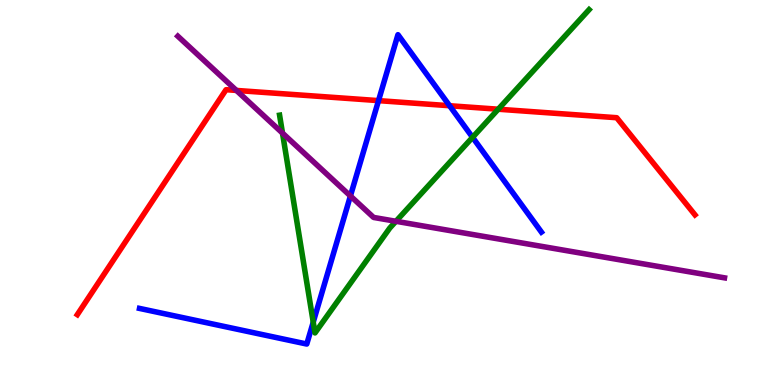[{'lines': ['blue', 'red'], 'intersections': [{'x': 4.88, 'y': 7.39}, {'x': 5.8, 'y': 7.25}]}, {'lines': ['green', 'red'], 'intersections': [{'x': 6.43, 'y': 7.16}]}, {'lines': ['purple', 'red'], 'intersections': [{'x': 3.05, 'y': 7.65}]}, {'lines': ['blue', 'green'], 'intersections': [{'x': 4.04, 'y': 1.63}, {'x': 6.1, 'y': 6.43}]}, {'lines': ['blue', 'purple'], 'intersections': [{'x': 4.52, 'y': 4.91}]}, {'lines': ['green', 'purple'], 'intersections': [{'x': 3.65, 'y': 6.54}, {'x': 5.11, 'y': 4.25}]}]